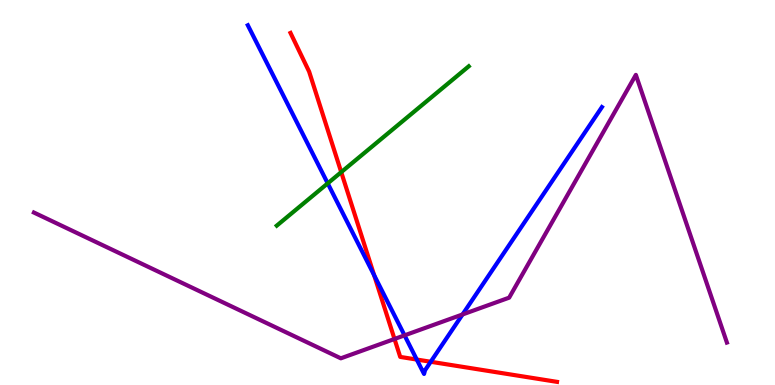[{'lines': ['blue', 'red'], 'intersections': [{'x': 4.83, 'y': 2.85}, {'x': 5.38, 'y': 0.661}, {'x': 5.56, 'y': 0.603}]}, {'lines': ['green', 'red'], 'intersections': [{'x': 4.4, 'y': 5.53}]}, {'lines': ['purple', 'red'], 'intersections': [{'x': 5.09, 'y': 1.2}]}, {'lines': ['blue', 'green'], 'intersections': [{'x': 4.23, 'y': 5.24}]}, {'lines': ['blue', 'purple'], 'intersections': [{'x': 5.22, 'y': 1.29}, {'x': 5.97, 'y': 1.83}]}, {'lines': ['green', 'purple'], 'intersections': []}]